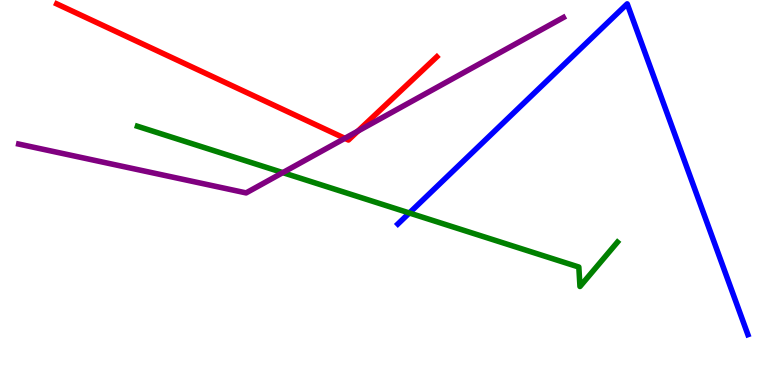[{'lines': ['blue', 'red'], 'intersections': []}, {'lines': ['green', 'red'], 'intersections': []}, {'lines': ['purple', 'red'], 'intersections': [{'x': 4.45, 'y': 6.41}, {'x': 4.62, 'y': 6.59}]}, {'lines': ['blue', 'green'], 'intersections': [{'x': 5.28, 'y': 4.47}]}, {'lines': ['blue', 'purple'], 'intersections': []}, {'lines': ['green', 'purple'], 'intersections': [{'x': 3.65, 'y': 5.52}]}]